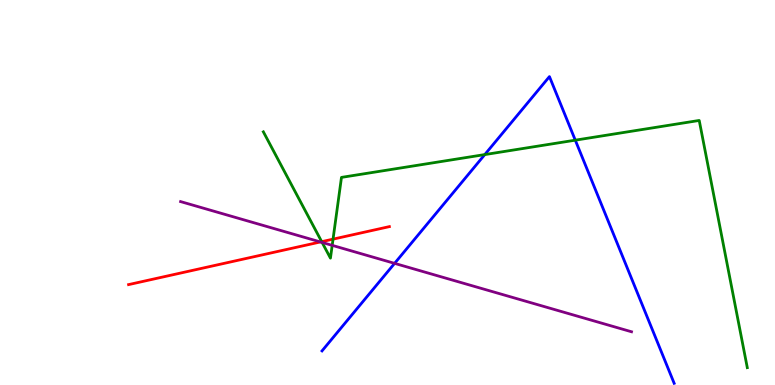[{'lines': ['blue', 'red'], 'intersections': []}, {'lines': ['green', 'red'], 'intersections': [{'x': 4.15, 'y': 3.72}, {'x': 4.3, 'y': 3.79}]}, {'lines': ['purple', 'red'], 'intersections': [{'x': 4.13, 'y': 3.72}]}, {'lines': ['blue', 'green'], 'intersections': [{'x': 6.26, 'y': 5.98}, {'x': 7.42, 'y': 6.36}]}, {'lines': ['blue', 'purple'], 'intersections': [{'x': 5.09, 'y': 3.16}]}, {'lines': ['green', 'purple'], 'intersections': [{'x': 4.16, 'y': 3.7}, {'x': 4.29, 'y': 3.63}]}]